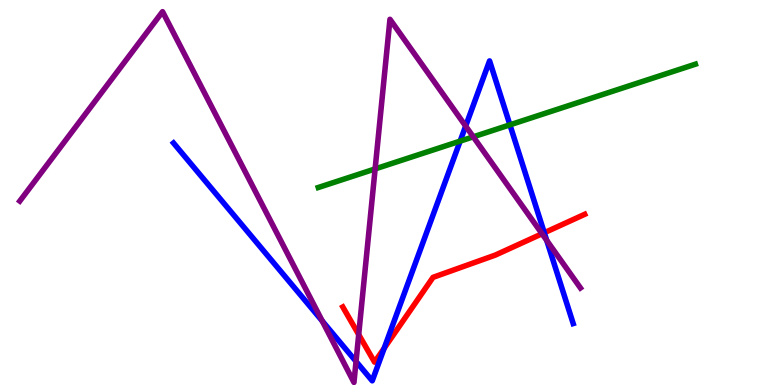[{'lines': ['blue', 'red'], 'intersections': [{'x': 4.96, 'y': 0.957}, {'x': 7.02, 'y': 3.95}]}, {'lines': ['green', 'red'], 'intersections': []}, {'lines': ['purple', 'red'], 'intersections': [{'x': 4.63, 'y': 1.31}, {'x': 6.99, 'y': 3.93}]}, {'lines': ['blue', 'green'], 'intersections': [{'x': 5.94, 'y': 6.33}, {'x': 6.58, 'y': 6.76}]}, {'lines': ['blue', 'purple'], 'intersections': [{'x': 4.16, 'y': 1.66}, {'x': 4.59, 'y': 0.612}, {'x': 6.01, 'y': 6.73}, {'x': 7.05, 'y': 3.76}]}, {'lines': ['green', 'purple'], 'intersections': [{'x': 4.84, 'y': 5.61}, {'x': 6.11, 'y': 6.45}]}]